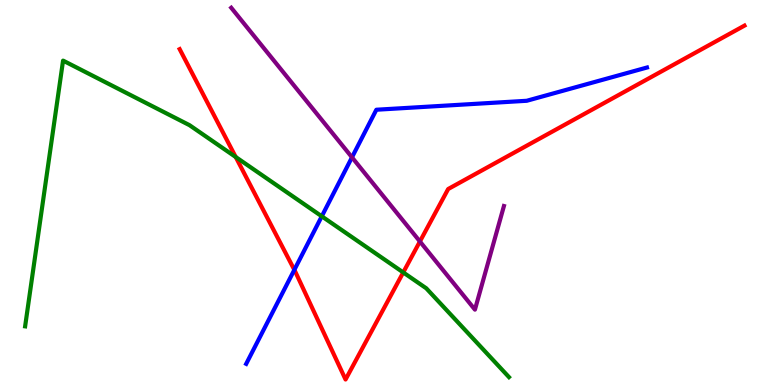[{'lines': ['blue', 'red'], 'intersections': [{'x': 3.8, 'y': 2.99}]}, {'lines': ['green', 'red'], 'intersections': [{'x': 3.04, 'y': 5.92}, {'x': 5.2, 'y': 2.92}]}, {'lines': ['purple', 'red'], 'intersections': [{'x': 5.42, 'y': 3.73}]}, {'lines': ['blue', 'green'], 'intersections': [{'x': 4.15, 'y': 4.38}]}, {'lines': ['blue', 'purple'], 'intersections': [{'x': 4.54, 'y': 5.91}]}, {'lines': ['green', 'purple'], 'intersections': []}]